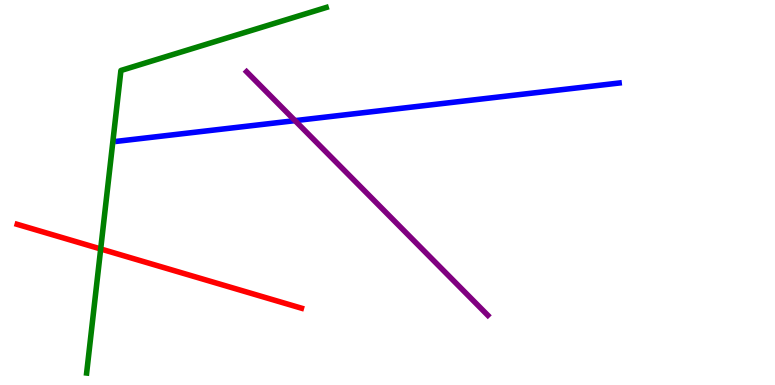[{'lines': ['blue', 'red'], 'intersections': []}, {'lines': ['green', 'red'], 'intersections': [{'x': 1.3, 'y': 3.53}]}, {'lines': ['purple', 'red'], 'intersections': []}, {'lines': ['blue', 'green'], 'intersections': []}, {'lines': ['blue', 'purple'], 'intersections': [{'x': 3.81, 'y': 6.87}]}, {'lines': ['green', 'purple'], 'intersections': []}]